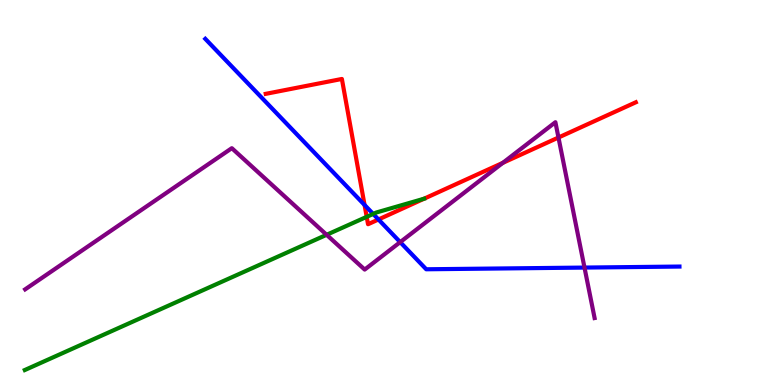[{'lines': ['blue', 'red'], 'intersections': [{'x': 4.7, 'y': 4.68}, {'x': 4.88, 'y': 4.3}]}, {'lines': ['green', 'red'], 'intersections': [{'x': 4.73, 'y': 4.37}, {'x': 5.47, 'y': 4.84}]}, {'lines': ['purple', 'red'], 'intersections': [{'x': 6.49, 'y': 5.77}, {'x': 7.21, 'y': 6.43}]}, {'lines': ['blue', 'green'], 'intersections': [{'x': 4.82, 'y': 4.44}]}, {'lines': ['blue', 'purple'], 'intersections': [{'x': 5.16, 'y': 3.71}, {'x': 7.54, 'y': 3.05}]}, {'lines': ['green', 'purple'], 'intersections': [{'x': 4.21, 'y': 3.9}]}]